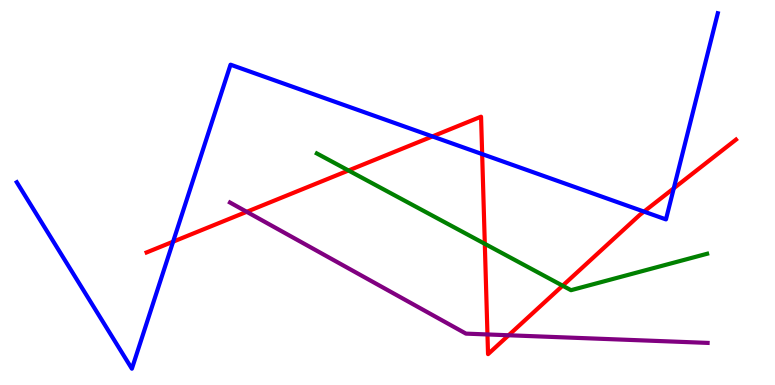[{'lines': ['blue', 'red'], 'intersections': [{'x': 2.23, 'y': 3.72}, {'x': 5.58, 'y': 6.46}, {'x': 6.22, 'y': 6.0}, {'x': 8.31, 'y': 4.5}, {'x': 8.69, 'y': 5.11}]}, {'lines': ['green', 'red'], 'intersections': [{'x': 4.5, 'y': 5.57}, {'x': 6.26, 'y': 3.67}, {'x': 7.26, 'y': 2.58}]}, {'lines': ['purple', 'red'], 'intersections': [{'x': 3.18, 'y': 4.5}, {'x': 6.29, 'y': 1.31}, {'x': 6.56, 'y': 1.29}]}, {'lines': ['blue', 'green'], 'intersections': []}, {'lines': ['blue', 'purple'], 'intersections': []}, {'lines': ['green', 'purple'], 'intersections': []}]